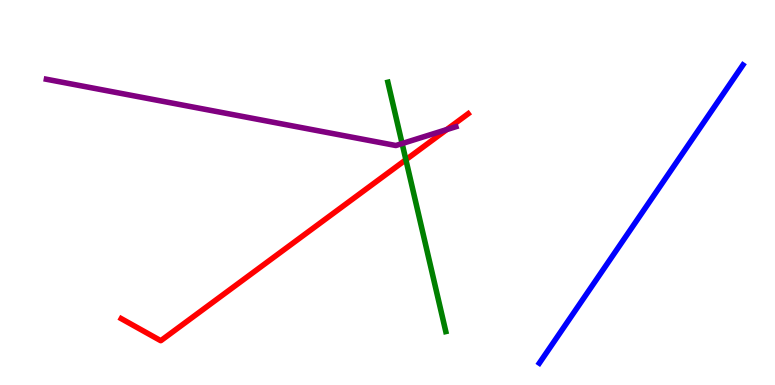[{'lines': ['blue', 'red'], 'intersections': []}, {'lines': ['green', 'red'], 'intersections': [{'x': 5.24, 'y': 5.85}]}, {'lines': ['purple', 'red'], 'intersections': [{'x': 5.76, 'y': 6.63}]}, {'lines': ['blue', 'green'], 'intersections': []}, {'lines': ['blue', 'purple'], 'intersections': []}, {'lines': ['green', 'purple'], 'intersections': [{'x': 5.19, 'y': 6.27}]}]